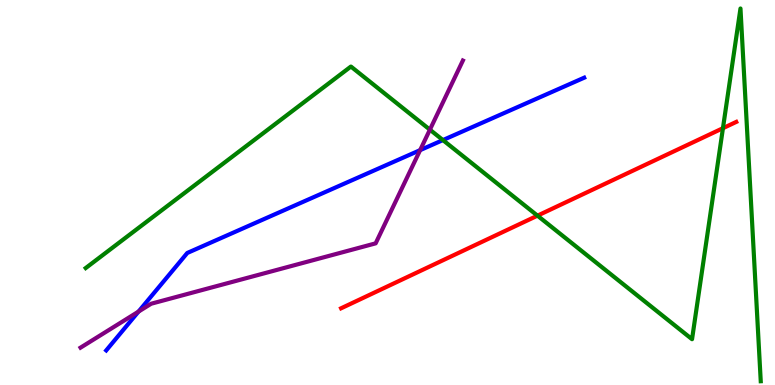[{'lines': ['blue', 'red'], 'intersections': []}, {'lines': ['green', 'red'], 'intersections': [{'x': 6.94, 'y': 4.4}, {'x': 9.33, 'y': 6.67}]}, {'lines': ['purple', 'red'], 'intersections': []}, {'lines': ['blue', 'green'], 'intersections': [{'x': 5.72, 'y': 6.36}]}, {'lines': ['blue', 'purple'], 'intersections': [{'x': 1.79, 'y': 1.91}, {'x': 5.42, 'y': 6.1}]}, {'lines': ['green', 'purple'], 'intersections': [{'x': 5.55, 'y': 6.63}]}]